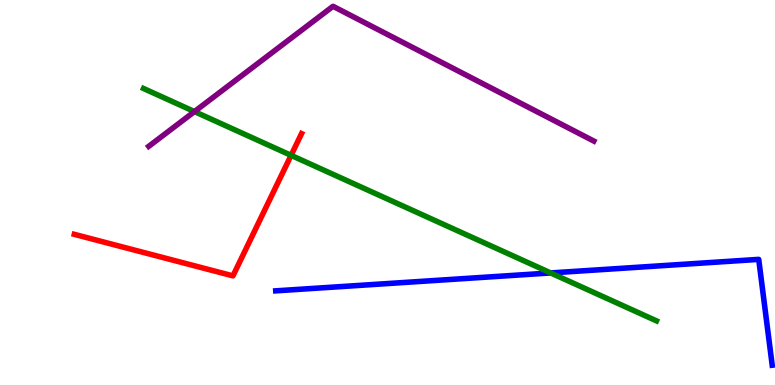[{'lines': ['blue', 'red'], 'intersections': []}, {'lines': ['green', 'red'], 'intersections': [{'x': 3.76, 'y': 5.97}]}, {'lines': ['purple', 'red'], 'intersections': []}, {'lines': ['blue', 'green'], 'intersections': [{'x': 7.11, 'y': 2.91}]}, {'lines': ['blue', 'purple'], 'intersections': []}, {'lines': ['green', 'purple'], 'intersections': [{'x': 2.51, 'y': 7.1}]}]